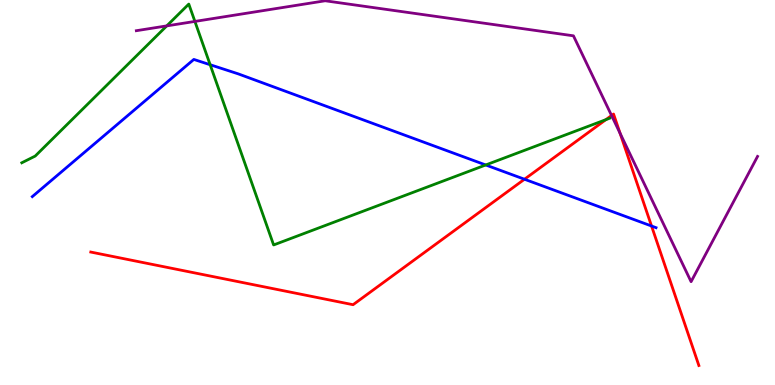[{'lines': ['blue', 'red'], 'intersections': [{'x': 6.77, 'y': 5.34}, {'x': 8.41, 'y': 4.13}]}, {'lines': ['green', 'red'], 'intersections': [{'x': 7.82, 'y': 6.89}]}, {'lines': ['purple', 'red'], 'intersections': [{'x': 7.89, 'y': 7.0}, {'x': 8.0, 'y': 6.54}]}, {'lines': ['blue', 'green'], 'intersections': [{'x': 2.71, 'y': 8.32}, {'x': 6.27, 'y': 5.71}]}, {'lines': ['blue', 'purple'], 'intersections': []}, {'lines': ['green', 'purple'], 'intersections': [{'x': 2.15, 'y': 9.33}, {'x': 2.51, 'y': 9.44}]}]